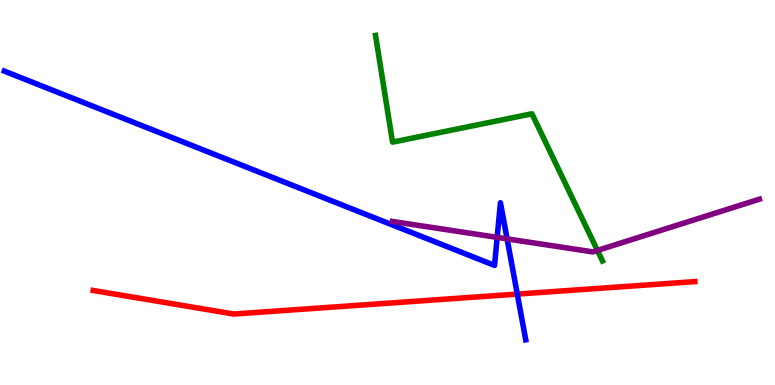[{'lines': ['blue', 'red'], 'intersections': [{'x': 6.67, 'y': 2.36}]}, {'lines': ['green', 'red'], 'intersections': []}, {'lines': ['purple', 'red'], 'intersections': []}, {'lines': ['blue', 'green'], 'intersections': []}, {'lines': ['blue', 'purple'], 'intersections': [{'x': 6.42, 'y': 3.83}, {'x': 6.54, 'y': 3.8}]}, {'lines': ['green', 'purple'], 'intersections': [{'x': 7.71, 'y': 3.5}]}]